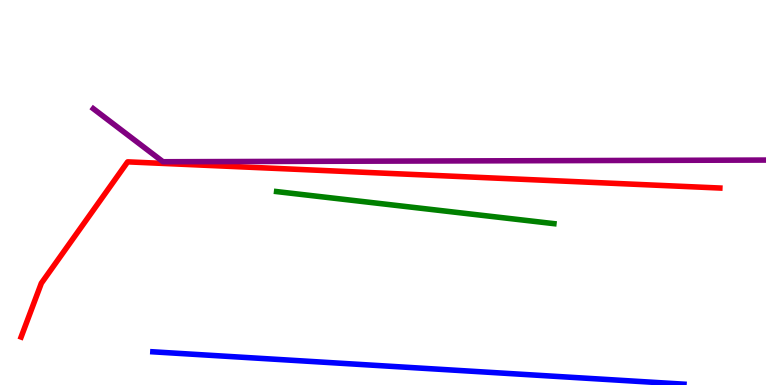[{'lines': ['blue', 'red'], 'intersections': []}, {'lines': ['green', 'red'], 'intersections': []}, {'lines': ['purple', 'red'], 'intersections': []}, {'lines': ['blue', 'green'], 'intersections': []}, {'lines': ['blue', 'purple'], 'intersections': []}, {'lines': ['green', 'purple'], 'intersections': []}]